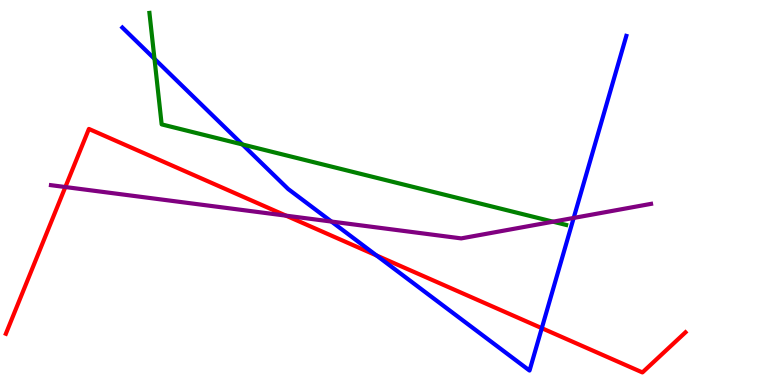[{'lines': ['blue', 'red'], 'intersections': [{'x': 4.86, 'y': 3.36}, {'x': 6.99, 'y': 1.48}]}, {'lines': ['green', 'red'], 'intersections': []}, {'lines': ['purple', 'red'], 'intersections': [{'x': 0.843, 'y': 5.14}, {'x': 3.69, 'y': 4.4}]}, {'lines': ['blue', 'green'], 'intersections': [{'x': 1.99, 'y': 8.47}, {'x': 3.13, 'y': 6.25}]}, {'lines': ['blue', 'purple'], 'intersections': [{'x': 4.28, 'y': 4.25}, {'x': 7.4, 'y': 4.34}]}, {'lines': ['green', 'purple'], 'intersections': [{'x': 7.14, 'y': 4.24}]}]